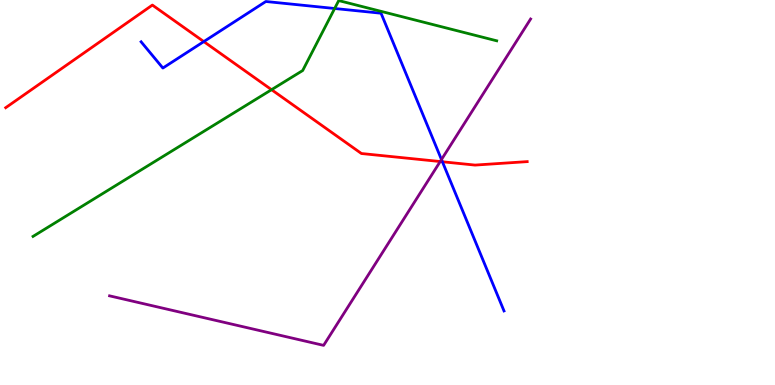[{'lines': ['blue', 'red'], 'intersections': [{'x': 2.63, 'y': 8.92}, {'x': 5.71, 'y': 5.8}]}, {'lines': ['green', 'red'], 'intersections': [{'x': 3.5, 'y': 7.67}]}, {'lines': ['purple', 'red'], 'intersections': [{'x': 5.68, 'y': 5.8}]}, {'lines': ['blue', 'green'], 'intersections': [{'x': 4.32, 'y': 9.78}]}, {'lines': ['blue', 'purple'], 'intersections': [{'x': 5.7, 'y': 5.86}]}, {'lines': ['green', 'purple'], 'intersections': []}]